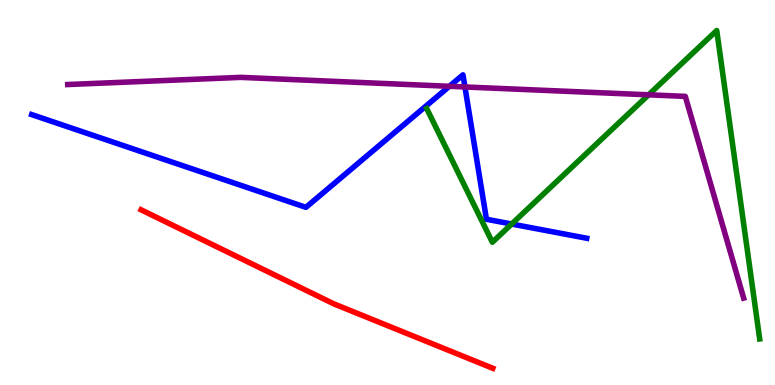[{'lines': ['blue', 'red'], 'intersections': []}, {'lines': ['green', 'red'], 'intersections': []}, {'lines': ['purple', 'red'], 'intersections': []}, {'lines': ['blue', 'green'], 'intersections': [{'x': 6.6, 'y': 4.18}]}, {'lines': ['blue', 'purple'], 'intersections': [{'x': 5.8, 'y': 7.76}, {'x': 6.0, 'y': 7.74}]}, {'lines': ['green', 'purple'], 'intersections': [{'x': 8.37, 'y': 7.54}]}]